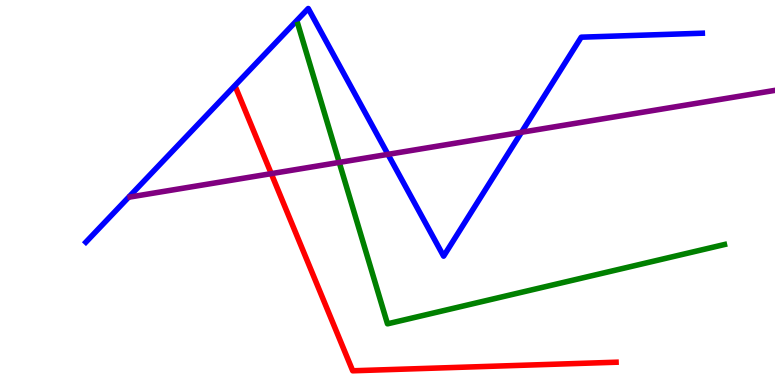[{'lines': ['blue', 'red'], 'intersections': []}, {'lines': ['green', 'red'], 'intersections': []}, {'lines': ['purple', 'red'], 'intersections': [{'x': 3.5, 'y': 5.49}]}, {'lines': ['blue', 'green'], 'intersections': []}, {'lines': ['blue', 'purple'], 'intersections': [{'x': 5.01, 'y': 5.99}, {'x': 6.73, 'y': 6.56}]}, {'lines': ['green', 'purple'], 'intersections': [{'x': 4.38, 'y': 5.78}]}]